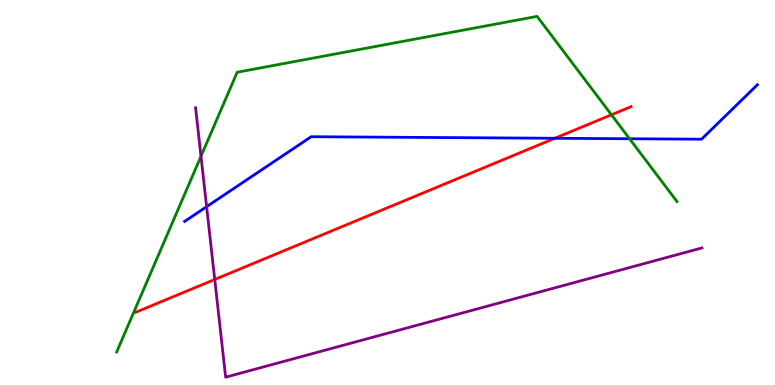[{'lines': ['blue', 'red'], 'intersections': [{'x': 7.16, 'y': 6.41}]}, {'lines': ['green', 'red'], 'intersections': [{'x': 7.89, 'y': 7.02}]}, {'lines': ['purple', 'red'], 'intersections': [{'x': 2.77, 'y': 2.74}]}, {'lines': ['blue', 'green'], 'intersections': [{'x': 8.12, 'y': 6.4}]}, {'lines': ['blue', 'purple'], 'intersections': [{'x': 2.67, 'y': 4.63}]}, {'lines': ['green', 'purple'], 'intersections': [{'x': 2.59, 'y': 5.94}]}]